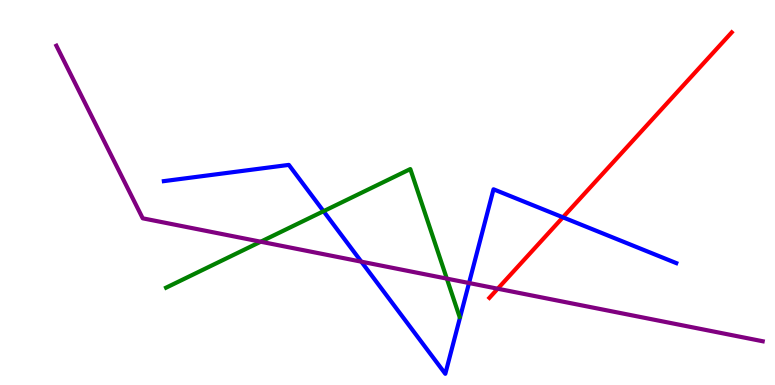[{'lines': ['blue', 'red'], 'intersections': [{'x': 7.26, 'y': 4.36}]}, {'lines': ['green', 'red'], 'intersections': []}, {'lines': ['purple', 'red'], 'intersections': [{'x': 6.42, 'y': 2.5}]}, {'lines': ['blue', 'green'], 'intersections': [{'x': 4.17, 'y': 4.51}]}, {'lines': ['blue', 'purple'], 'intersections': [{'x': 4.66, 'y': 3.2}, {'x': 6.05, 'y': 2.65}]}, {'lines': ['green', 'purple'], 'intersections': [{'x': 3.36, 'y': 3.72}, {'x': 5.77, 'y': 2.76}]}]